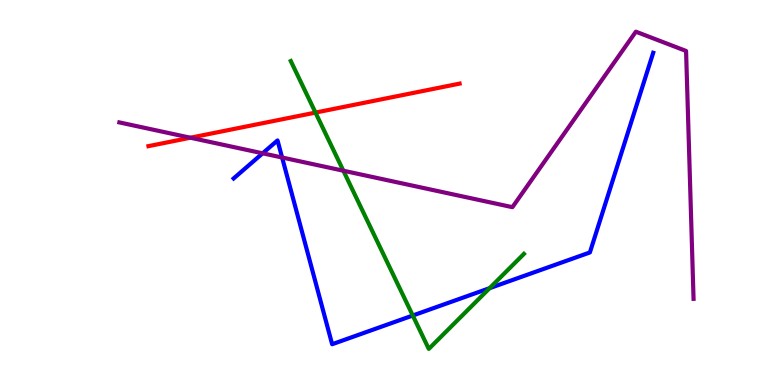[{'lines': ['blue', 'red'], 'intersections': []}, {'lines': ['green', 'red'], 'intersections': [{'x': 4.07, 'y': 7.08}]}, {'lines': ['purple', 'red'], 'intersections': [{'x': 2.46, 'y': 6.42}]}, {'lines': ['blue', 'green'], 'intersections': [{'x': 5.33, 'y': 1.8}, {'x': 6.32, 'y': 2.52}]}, {'lines': ['blue', 'purple'], 'intersections': [{'x': 3.39, 'y': 6.02}, {'x': 3.64, 'y': 5.91}]}, {'lines': ['green', 'purple'], 'intersections': [{'x': 4.43, 'y': 5.57}]}]